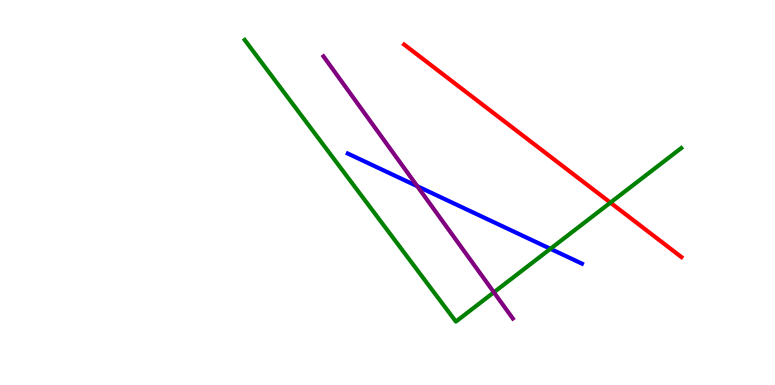[{'lines': ['blue', 'red'], 'intersections': []}, {'lines': ['green', 'red'], 'intersections': [{'x': 7.88, 'y': 4.74}]}, {'lines': ['purple', 'red'], 'intersections': []}, {'lines': ['blue', 'green'], 'intersections': [{'x': 7.1, 'y': 3.54}]}, {'lines': ['blue', 'purple'], 'intersections': [{'x': 5.38, 'y': 5.16}]}, {'lines': ['green', 'purple'], 'intersections': [{'x': 6.37, 'y': 2.41}]}]